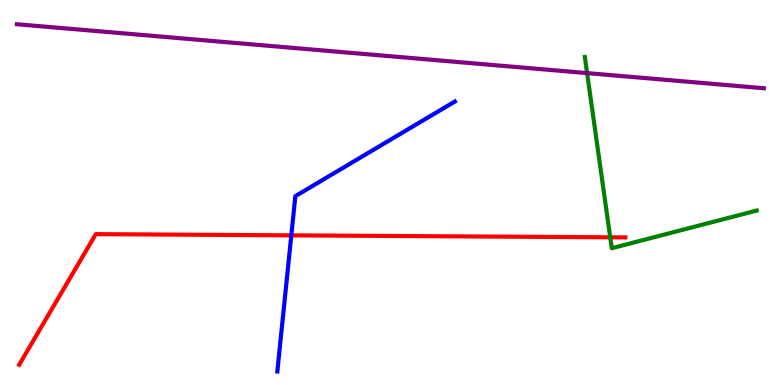[{'lines': ['blue', 'red'], 'intersections': [{'x': 3.76, 'y': 3.89}]}, {'lines': ['green', 'red'], 'intersections': [{'x': 7.87, 'y': 3.84}]}, {'lines': ['purple', 'red'], 'intersections': []}, {'lines': ['blue', 'green'], 'intersections': []}, {'lines': ['blue', 'purple'], 'intersections': []}, {'lines': ['green', 'purple'], 'intersections': [{'x': 7.58, 'y': 8.1}]}]